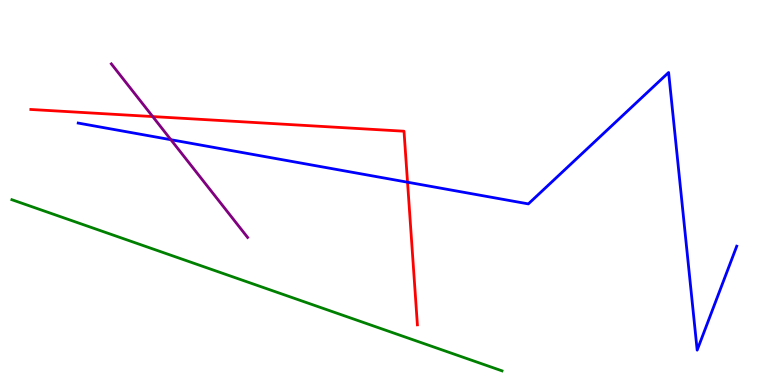[{'lines': ['blue', 'red'], 'intersections': [{'x': 5.26, 'y': 5.27}]}, {'lines': ['green', 'red'], 'intersections': []}, {'lines': ['purple', 'red'], 'intersections': [{'x': 1.97, 'y': 6.97}]}, {'lines': ['blue', 'green'], 'intersections': []}, {'lines': ['blue', 'purple'], 'intersections': [{'x': 2.2, 'y': 6.37}]}, {'lines': ['green', 'purple'], 'intersections': []}]